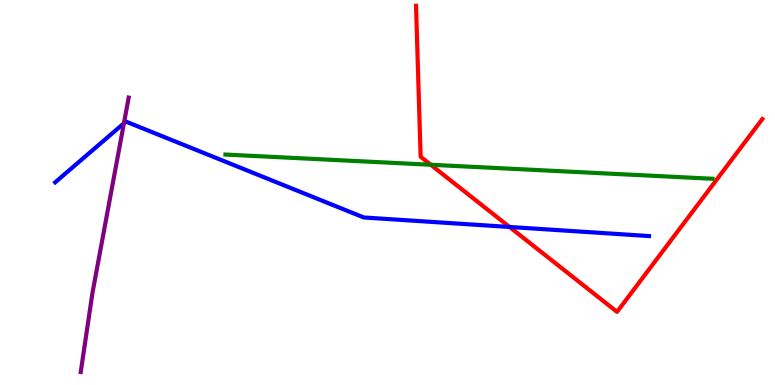[{'lines': ['blue', 'red'], 'intersections': [{'x': 6.57, 'y': 4.1}]}, {'lines': ['green', 'red'], 'intersections': [{'x': 5.56, 'y': 5.72}]}, {'lines': ['purple', 'red'], 'intersections': []}, {'lines': ['blue', 'green'], 'intersections': []}, {'lines': ['blue', 'purple'], 'intersections': [{'x': 1.6, 'y': 6.8}]}, {'lines': ['green', 'purple'], 'intersections': []}]